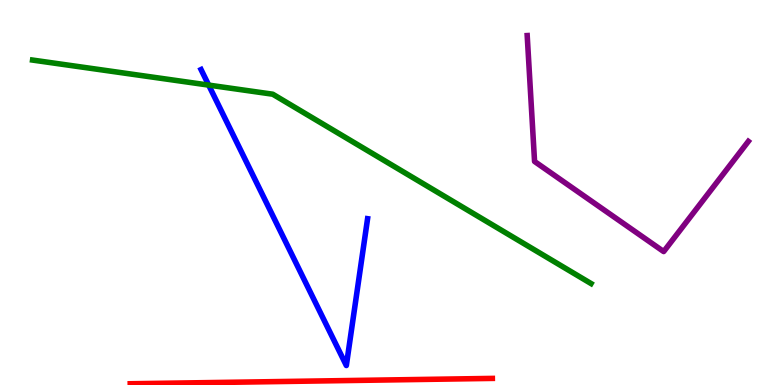[{'lines': ['blue', 'red'], 'intersections': []}, {'lines': ['green', 'red'], 'intersections': []}, {'lines': ['purple', 'red'], 'intersections': []}, {'lines': ['blue', 'green'], 'intersections': [{'x': 2.69, 'y': 7.79}]}, {'lines': ['blue', 'purple'], 'intersections': []}, {'lines': ['green', 'purple'], 'intersections': []}]